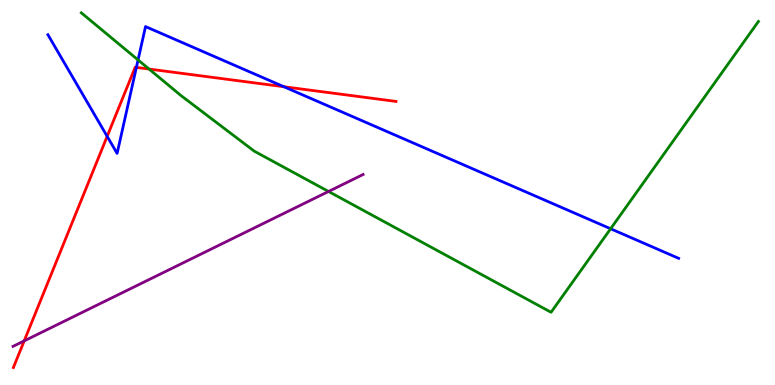[{'lines': ['blue', 'red'], 'intersections': [{'x': 1.38, 'y': 6.46}, {'x': 1.76, 'y': 8.25}, {'x': 3.66, 'y': 7.75}]}, {'lines': ['green', 'red'], 'intersections': [{'x': 1.92, 'y': 8.21}]}, {'lines': ['purple', 'red'], 'intersections': [{'x': 0.312, 'y': 1.15}]}, {'lines': ['blue', 'green'], 'intersections': [{'x': 1.78, 'y': 8.44}, {'x': 7.88, 'y': 4.06}]}, {'lines': ['blue', 'purple'], 'intersections': []}, {'lines': ['green', 'purple'], 'intersections': [{'x': 4.24, 'y': 5.03}]}]